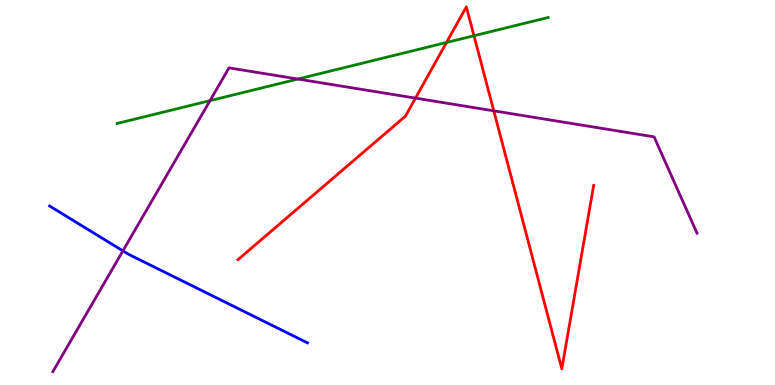[{'lines': ['blue', 'red'], 'intersections': []}, {'lines': ['green', 'red'], 'intersections': [{'x': 5.76, 'y': 8.9}, {'x': 6.12, 'y': 9.07}]}, {'lines': ['purple', 'red'], 'intersections': [{'x': 5.36, 'y': 7.45}, {'x': 6.37, 'y': 7.12}]}, {'lines': ['blue', 'green'], 'intersections': []}, {'lines': ['blue', 'purple'], 'intersections': [{'x': 1.59, 'y': 3.48}]}, {'lines': ['green', 'purple'], 'intersections': [{'x': 2.71, 'y': 7.39}, {'x': 3.84, 'y': 7.95}]}]